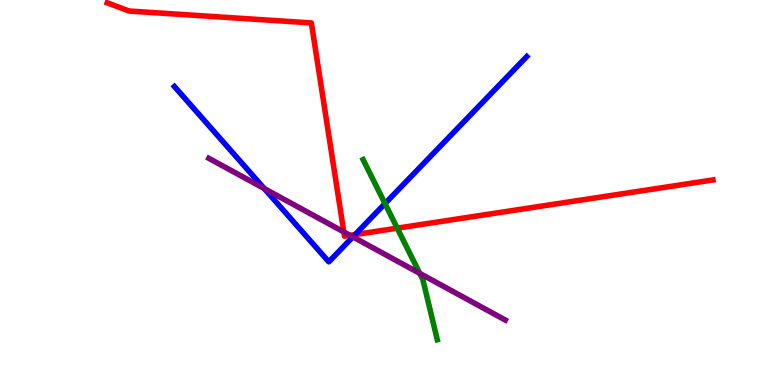[{'lines': ['blue', 'red'], 'intersections': [{'x': 4.58, 'y': 3.91}]}, {'lines': ['green', 'red'], 'intersections': [{'x': 5.13, 'y': 4.07}]}, {'lines': ['purple', 'red'], 'intersections': [{'x': 4.44, 'y': 3.98}, {'x': 4.52, 'y': 3.89}]}, {'lines': ['blue', 'green'], 'intersections': [{'x': 4.97, 'y': 4.71}]}, {'lines': ['blue', 'purple'], 'intersections': [{'x': 3.41, 'y': 5.1}, {'x': 4.55, 'y': 3.85}]}, {'lines': ['green', 'purple'], 'intersections': [{'x': 5.42, 'y': 2.9}]}]